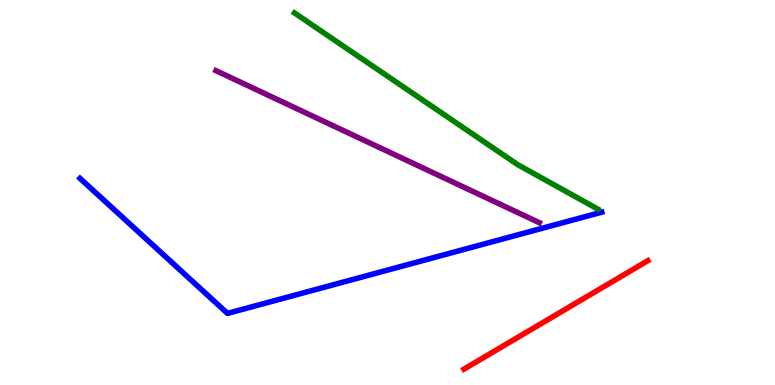[{'lines': ['blue', 'red'], 'intersections': []}, {'lines': ['green', 'red'], 'intersections': []}, {'lines': ['purple', 'red'], 'intersections': []}, {'lines': ['blue', 'green'], 'intersections': []}, {'lines': ['blue', 'purple'], 'intersections': []}, {'lines': ['green', 'purple'], 'intersections': []}]